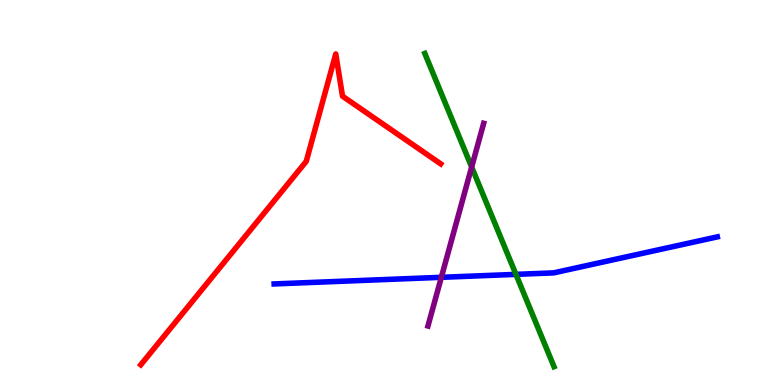[{'lines': ['blue', 'red'], 'intersections': []}, {'lines': ['green', 'red'], 'intersections': []}, {'lines': ['purple', 'red'], 'intersections': []}, {'lines': ['blue', 'green'], 'intersections': [{'x': 6.66, 'y': 2.87}]}, {'lines': ['blue', 'purple'], 'intersections': [{'x': 5.69, 'y': 2.8}]}, {'lines': ['green', 'purple'], 'intersections': [{'x': 6.09, 'y': 5.66}]}]